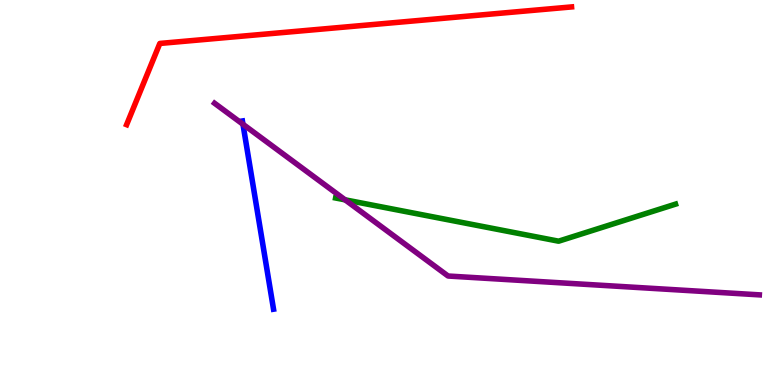[{'lines': ['blue', 'red'], 'intersections': []}, {'lines': ['green', 'red'], 'intersections': []}, {'lines': ['purple', 'red'], 'intersections': []}, {'lines': ['blue', 'green'], 'intersections': []}, {'lines': ['blue', 'purple'], 'intersections': [{'x': 3.14, 'y': 6.77}]}, {'lines': ['green', 'purple'], 'intersections': [{'x': 4.45, 'y': 4.81}]}]